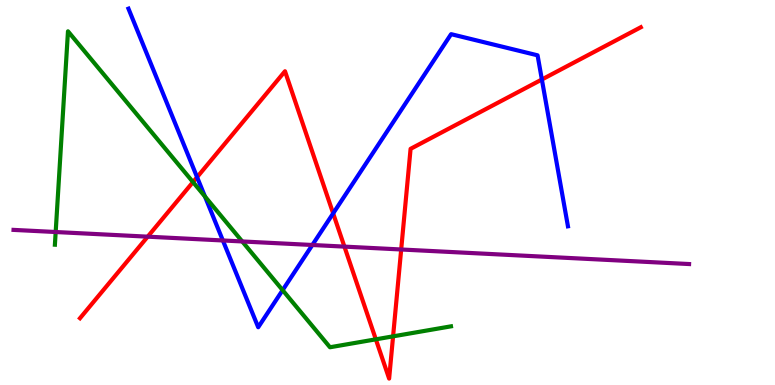[{'lines': ['blue', 'red'], 'intersections': [{'x': 2.54, 'y': 5.4}, {'x': 4.3, 'y': 4.46}, {'x': 6.99, 'y': 7.94}]}, {'lines': ['green', 'red'], 'intersections': [{'x': 2.49, 'y': 5.27}, {'x': 4.85, 'y': 1.19}, {'x': 5.07, 'y': 1.26}]}, {'lines': ['purple', 'red'], 'intersections': [{'x': 1.91, 'y': 3.85}, {'x': 4.44, 'y': 3.59}, {'x': 5.18, 'y': 3.52}]}, {'lines': ['blue', 'green'], 'intersections': [{'x': 2.64, 'y': 4.9}, {'x': 3.65, 'y': 2.46}]}, {'lines': ['blue', 'purple'], 'intersections': [{'x': 2.88, 'y': 3.75}, {'x': 4.03, 'y': 3.64}]}, {'lines': ['green', 'purple'], 'intersections': [{'x': 0.718, 'y': 3.97}, {'x': 3.13, 'y': 3.73}]}]